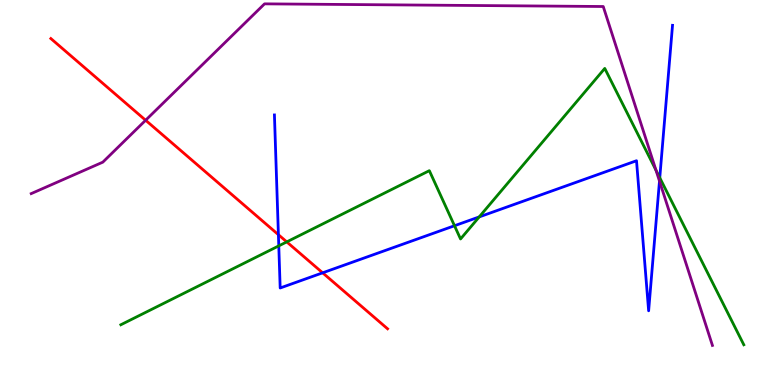[{'lines': ['blue', 'red'], 'intersections': [{'x': 3.59, 'y': 3.9}, {'x': 4.16, 'y': 2.91}]}, {'lines': ['green', 'red'], 'intersections': [{'x': 3.7, 'y': 3.72}]}, {'lines': ['purple', 'red'], 'intersections': [{'x': 1.88, 'y': 6.88}]}, {'lines': ['blue', 'green'], 'intersections': [{'x': 3.6, 'y': 3.61}, {'x': 5.86, 'y': 4.14}, {'x': 6.18, 'y': 4.37}, {'x': 8.51, 'y': 5.38}]}, {'lines': ['blue', 'purple'], 'intersections': [{'x': 8.51, 'y': 5.3}]}, {'lines': ['green', 'purple'], 'intersections': [{'x': 8.46, 'y': 5.58}]}]